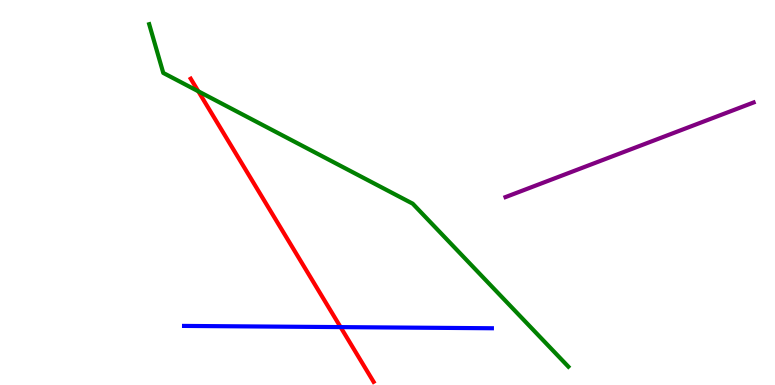[{'lines': ['blue', 'red'], 'intersections': [{'x': 4.39, 'y': 1.5}]}, {'lines': ['green', 'red'], 'intersections': [{'x': 2.56, 'y': 7.63}]}, {'lines': ['purple', 'red'], 'intersections': []}, {'lines': ['blue', 'green'], 'intersections': []}, {'lines': ['blue', 'purple'], 'intersections': []}, {'lines': ['green', 'purple'], 'intersections': []}]